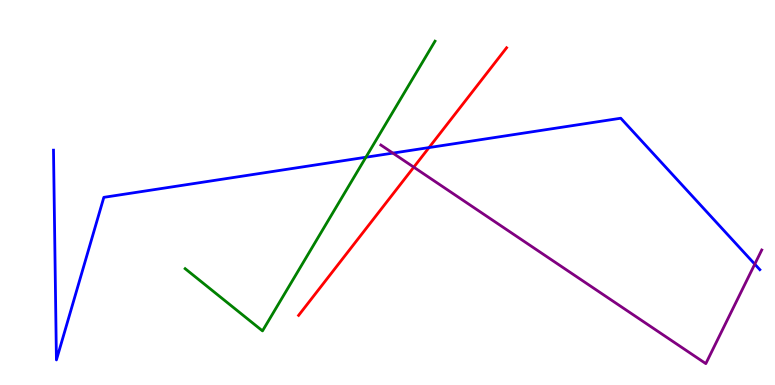[{'lines': ['blue', 'red'], 'intersections': [{'x': 5.54, 'y': 6.17}]}, {'lines': ['green', 'red'], 'intersections': []}, {'lines': ['purple', 'red'], 'intersections': [{'x': 5.34, 'y': 5.66}]}, {'lines': ['blue', 'green'], 'intersections': [{'x': 4.72, 'y': 5.92}]}, {'lines': ['blue', 'purple'], 'intersections': [{'x': 5.07, 'y': 6.02}, {'x': 9.74, 'y': 3.14}]}, {'lines': ['green', 'purple'], 'intersections': []}]